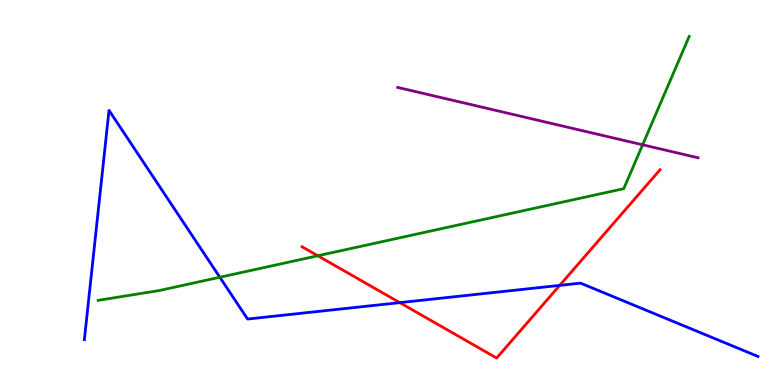[{'lines': ['blue', 'red'], 'intersections': [{'x': 5.16, 'y': 2.14}, {'x': 7.22, 'y': 2.59}]}, {'lines': ['green', 'red'], 'intersections': [{'x': 4.1, 'y': 3.36}]}, {'lines': ['purple', 'red'], 'intersections': []}, {'lines': ['blue', 'green'], 'intersections': [{'x': 2.84, 'y': 2.8}]}, {'lines': ['blue', 'purple'], 'intersections': []}, {'lines': ['green', 'purple'], 'intersections': [{'x': 8.29, 'y': 6.24}]}]